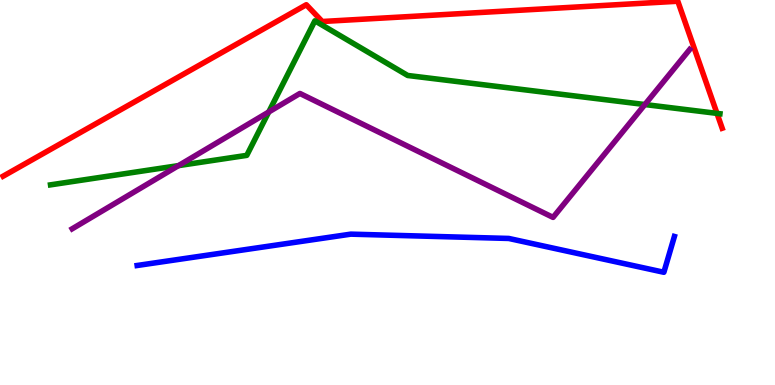[{'lines': ['blue', 'red'], 'intersections': []}, {'lines': ['green', 'red'], 'intersections': [{'x': 9.25, 'y': 7.06}]}, {'lines': ['purple', 'red'], 'intersections': []}, {'lines': ['blue', 'green'], 'intersections': []}, {'lines': ['blue', 'purple'], 'intersections': []}, {'lines': ['green', 'purple'], 'intersections': [{'x': 2.3, 'y': 5.7}, {'x': 3.47, 'y': 7.09}, {'x': 8.32, 'y': 7.28}]}]